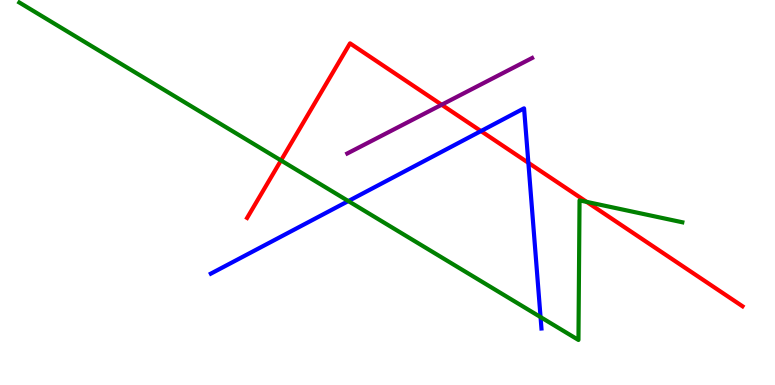[{'lines': ['blue', 'red'], 'intersections': [{'x': 6.21, 'y': 6.6}, {'x': 6.82, 'y': 5.77}]}, {'lines': ['green', 'red'], 'intersections': [{'x': 3.63, 'y': 5.83}, {'x': 7.57, 'y': 4.76}]}, {'lines': ['purple', 'red'], 'intersections': [{'x': 5.7, 'y': 7.28}]}, {'lines': ['blue', 'green'], 'intersections': [{'x': 4.49, 'y': 4.78}, {'x': 6.97, 'y': 1.76}]}, {'lines': ['blue', 'purple'], 'intersections': []}, {'lines': ['green', 'purple'], 'intersections': []}]